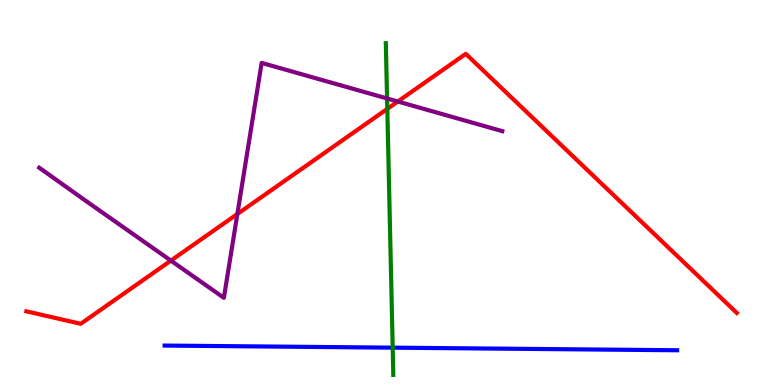[{'lines': ['blue', 'red'], 'intersections': []}, {'lines': ['green', 'red'], 'intersections': [{'x': 5.0, 'y': 7.17}]}, {'lines': ['purple', 'red'], 'intersections': [{'x': 2.2, 'y': 3.23}, {'x': 3.06, 'y': 4.44}, {'x': 5.13, 'y': 7.36}]}, {'lines': ['blue', 'green'], 'intersections': [{'x': 5.07, 'y': 0.97}]}, {'lines': ['blue', 'purple'], 'intersections': []}, {'lines': ['green', 'purple'], 'intersections': [{'x': 4.99, 'y': 7.44}]}]